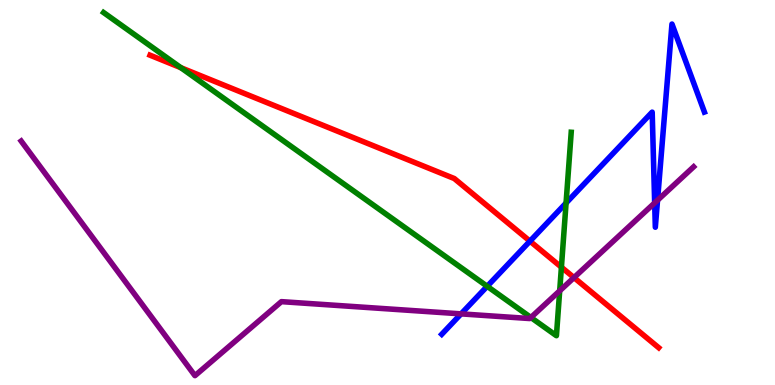[{'lines': ['blue', 'red'], 'intersections': [{'x': 6.84, 'y': 3.74}]}, {'lines': ['green', 'red'], 'intersections': [{'x': 2.33, 'y': 8.24}, {'x': 7.24, 'y': 3.06}]}, {'lines': ['purple', 'red'], 'intersections': [{'x': 7.41, 'y': 2.79}]}, {'lines': ['blue', 'green'], 'intersections': [{'x': 6.29, 'y': 2.56}, {'x': 7.3, 'y': 4.73}]}, {'lines': ['blue', 'purple'], 'intersections': [{'x': 5.95, 'y': 1.85}, {'x': 8.45, 'y': 4.73}, {'x': 8.48, 'y': 4.8}]}, {'lines': ['green', 'purple'], 'intersections': [{'x': 6.85, 'y': 1.75}, {'x': 7.22, 'y': 2.45}]}]